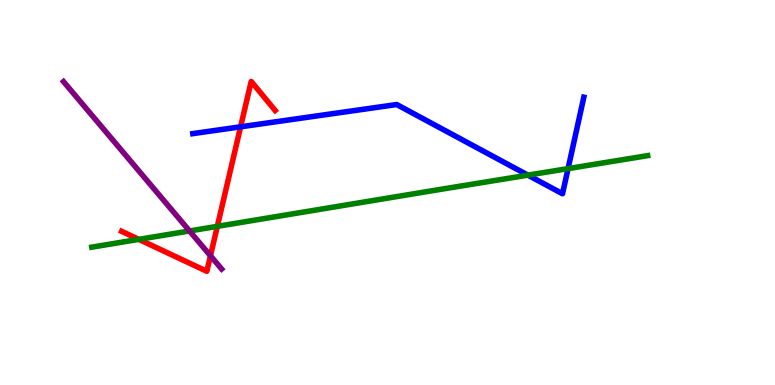[{'lines': ['blue', 'red'], 'intersections': [{'x': 3.1, 'y': 6.71}]}, {'lines': ['green', 'red'], 'intersections': [{'x': 1.79, 'y': 3.78}, {'x': 2.8, 'y': 4.12}]}, {'lines': ['purple', 'red'], 'intersections': [{'x': 2.72, 'y': 3.36}]}, {'lines': ['blue', 'green'], 'intersections': [{'x': 6.81, 'y': 5.45}, {'x': 7.33, 'y': 5.62}]}, {'lines': ['blue', 'purple'], 'intersections': []}, {'lines': ['green', 'purple'], 'intersections': [{'x': 2.45, 'y': 4.0}]}]